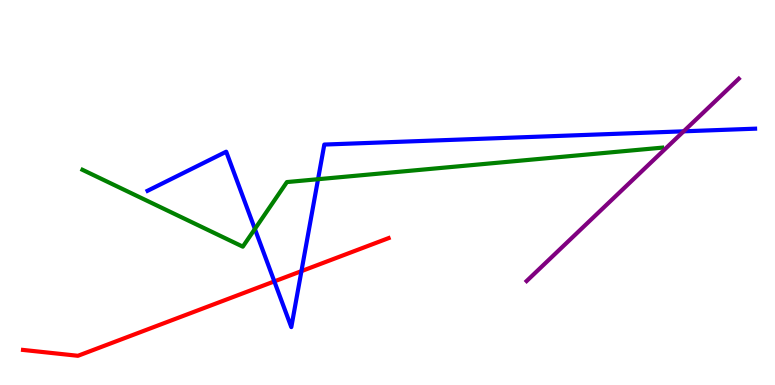[{'lines': ['blue', 'red'], 'intersections': [{'x': 3.54, 'y': 2.69}, {'x': 3.89, 'y': 2.96}]}, {'lines': ['green', 'red'], 'intersections': []}, {'lines': ['purple', 'red'], 'intersections': []}, {'lines': ['blue', 'green'], 'intersections': [{'x': 3.29, 'y': 4.05}, {'x': 4.1, 'y': 5.35}]}, {'lines': ['blue', 'purple'], 'intersections': [{'x': 8.82, 'y': 6.59}]}, {'lines': ['green', 'purple'], 'intersections': []}]